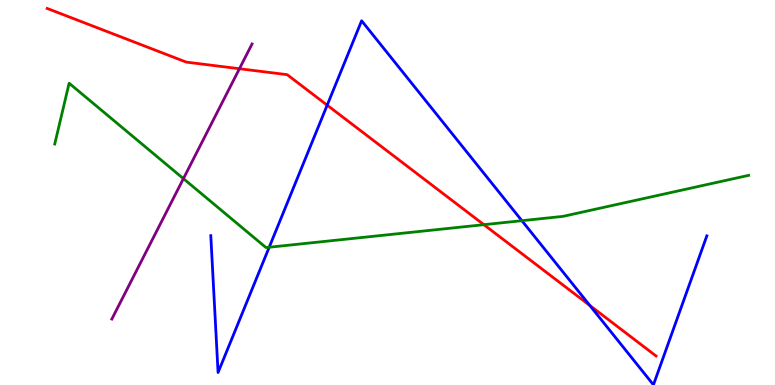[{'lines': ['blue', 'red'], 'intersections': [{'x': 4.22, 'y': 7.27}, {'x': 7.61, 'y': 2.07}]}, {'lines': ['green', 'red'], 'intersections': [{'x': 6.24, 'y': 4.16}]}, {'lines': ['purple', 'red'], 'intersections': [{'x': 3.09, 'y': 8.21}]}, {'lines': ['blue', 'green'], 'intersections': [{'x': 3.47, 'y': 3.58}, {'x': 6.73, 'y': 4.27}]}, {'lines': ['blue', 'purple'], 'intersections': []}, {'lines': ['green', 'purple'], 'intersections': [{'x': 2.37, 'y': 5.36}]}]